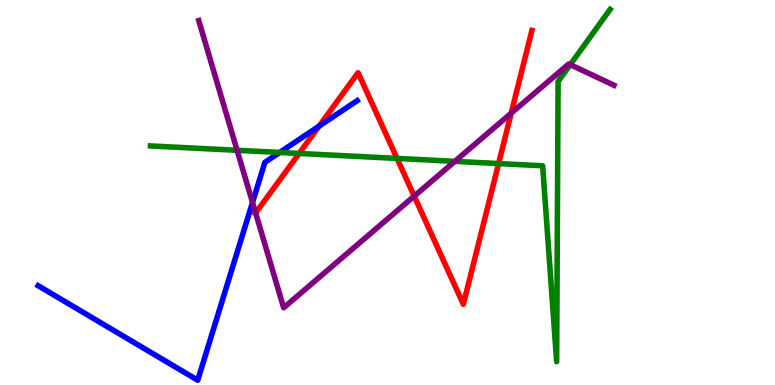[{'lines': ['blue', 'red'], 'intersections': [{'x': 4.12, 'y': 6.72}]}, {'lines': ['green', 'red'], 'intersections': [{'x': 3.86, 'y': 6.01}, {'x': 5.12, 'y': 5.89}, {'x': 6.43, 'y': 5.75}]}, {'lines': ['purple', 'red'], 'intersections': [{'x': 3.3, 'y': 4.47}, {'x': 5.34, 'y': 4.91}, {'x': 6.6, 'y': 7.06}]}, {'lines': ['blue', 'green'], 'intersections': [{'x': 3.61, 'y': 6.04}]}, {'lines': ['blue', 'purple'], 'intersections': [{'x': 3.26, 'y': 4.74}]}, {'lines': ['green', 'purple'], 'intersections': [{'x': 3.06, 'y': 6.1}, {'x': 5.87, 'y': 5.81}, {'x': 7.36, 'y': 8.32}]}]